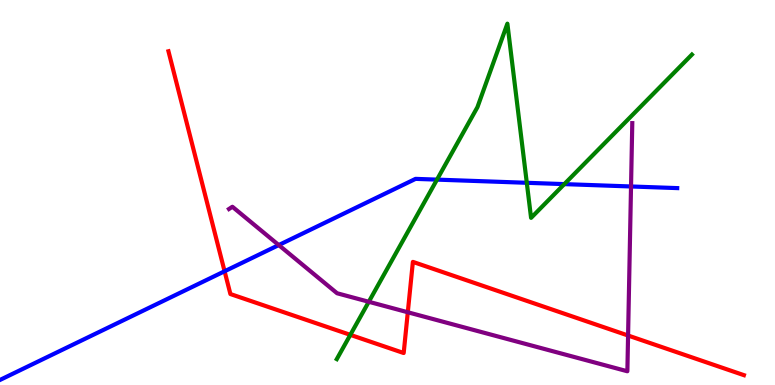[{'lines': ['blue', 'red'], 'intersections': [{'x': 2.9, 'y': 2.95}]}, {'lines': ['green', 'red'], 'intersections': [{'x': 4.52, 'y': 1.3}]}, {'lines': ['purple', 'red'], 'intersections': [{'x': 5.26, 'y': 1.89}, {'x': 8.1, 'y': 1.29}]}, {'lines': ['blue', 'green'], 'intersections': [{'x': 5.64, 'y': 5.33}, {'x': 6.8, 'y': 5.25}, {'x': 7.28, 'y': 5.22}]}, {'lines': ['blue', 'purple'], 'intersections': [{'x': 3.6, 'y': 3.63}, {'x': 8.14, 'y': 5.16}]}, {'lines': ['green', 'purple'], 'intersections': [{'x': 4.76, 'y': 2.16}]}]